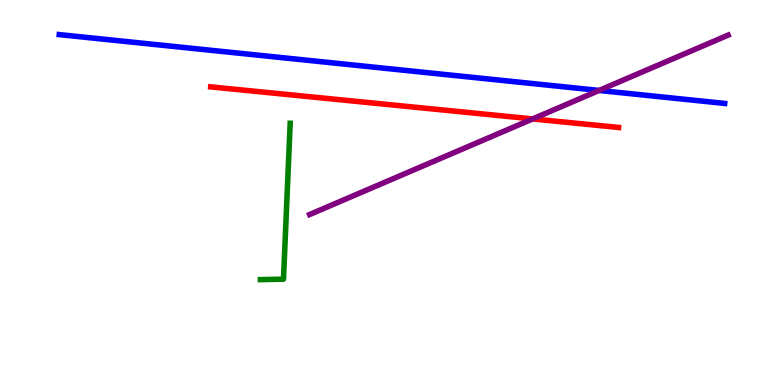[{'lines': ['blue', 'red'], 'intersections': []}, {'lines': ['green', 'red'], 'intersections': []}, {'lines': ['purple', 'red'], 'intersections': [{'x': 6.87, 'y': 6.91}]}, {'lines': ['blue', 'green'], 'intersections': []}, {'lines': ['blue', 'purple'], 'intersections': [{'x': 7.73, 'y': 7.65}]}, {'lines': ['green', 'purple'], 'intersections': []}]